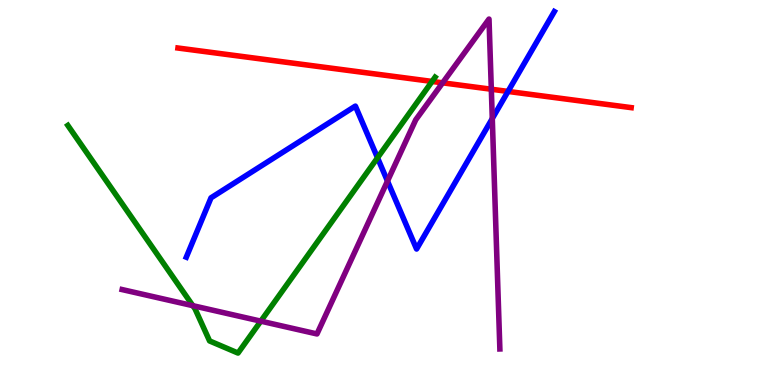[{'lines': ['blue', 'red'], 'intersections': [{'x': 6.56, 'y': 7.63}]}, {'lines': ['green', 'red'], 'intersections': [{'x': 5.58, 'y': 7.88}]}, {'lines': ['purple', 'red'], 'intersections': [{'x': 5.71, 'y': 7.85}, {'x': 6.34, 'y': 7.68}]}, {'lines': ['blue', 'green'], 'intersections': [{'x': 4.87, 'y': 5.9}]}, {'lines': ['blue', 'purple'], 'intersections': [{'x': 5.0, 'y': 5.3}, {'x': 6.35, 'y': 6.92}]}, {'lines': ['green', 'purple'], 'intersections': [{'x': 2.49, 'y': 2.06}, {'x': 3.37, 'y': 1.66}]}]